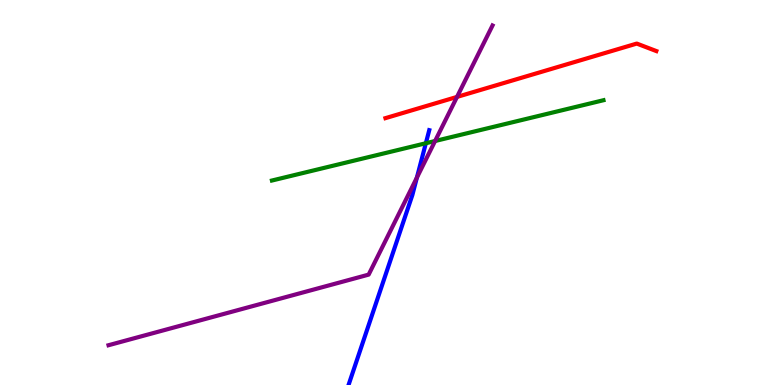[{'lines': ['blue', 'red'], 'intersections': []}, {'lines': ['green', 'red'], 'intersections': []}, {'lines': ['purple', 'red'], 'intersections': [{'x': 5.9, 'y': 7.48}]}, {'lines': ['blue', 'green'], 'intersections': [{'x': 5.49, 'y': 6.28}]}, {'lines': ['blue', 'purple'], 'intersections': [{'x': 5.38, 'y': 5.39}]}, {'lines': ['green', 'purple'], 'intersections': [{'x': 5.61, 'y': 6.34}]}]